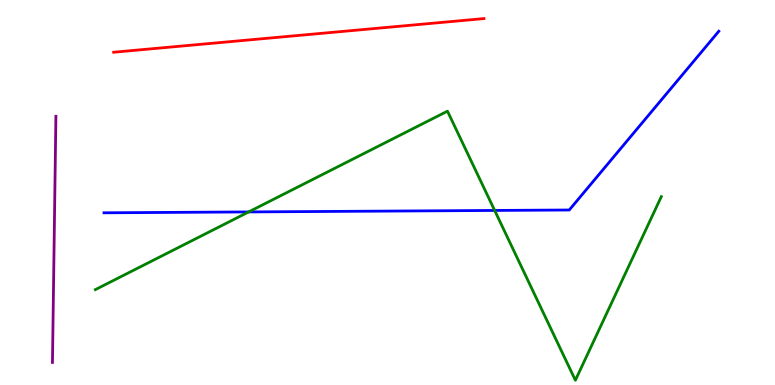[{'lines': ['blue', 'red'], 'intersections': []}, {'lines': ['green', 'red'], 'intersections': []}, {'lines': ['purple', 'red'], 'intersections': []}, {'lines': ['blue', 'green'], 'intersections': [{'x': 3.21, 'y': 4.5}, {'x': 6.38, 'y': 4.53}]}, {'lines': ['blue', 'purple'], 'intersections': []}, {'lines': ['green', 'purple'], 'intersections': []}]